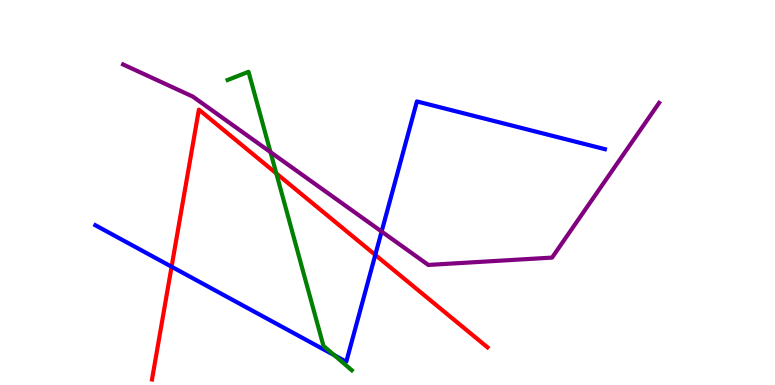[{'lines': ['blue', 'red'], 'intersections': [{'x': 2.21, 'y': 3.07}, {'x': 4.84, 'y': 3.38}]}, {'lines': ['green', 'red'], 'intersections': [{'x': 3.57, 'y': 5.5}]}, {'lines': ['purple', 'red'], 'intersections': []}, {'lines': ['blue', 'green'], 'intersections': [{'x': 4.31, 'y': 0.774}]}, {'lines': ['blue', 'purple'], 'intersections': [{'x': 4.92, 'y': 3.99}]}, {'lines': ['green', 'purple'], 'intersections': [{'x': 3.49, 'y': 6.05}]}]